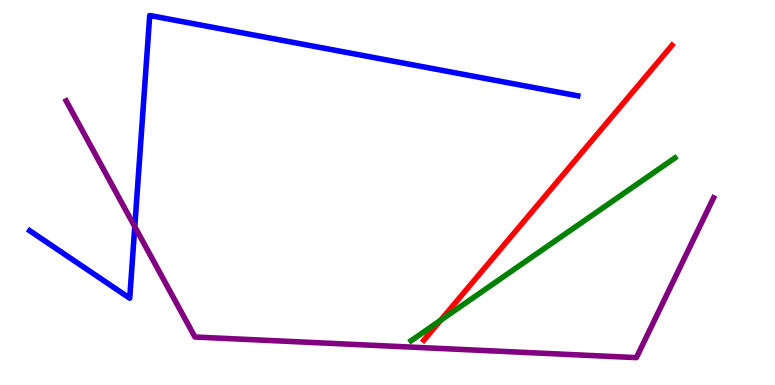[{'lines': ['blue', 'red'], 'intersections': []}, {'lines': ['green', 'red'], 'intersections': [{'x': 5.69, 'y': 1.68}]}, {'lines': ['purple', 'red'], 'intersections': []}, {'lines': ['blue', 'green'], 'intersections': []}, {'lines': ['blue', 'purple'], 'intersections': [{'x': 1.74, 'y': 4.11}]}, {'lines': ['green', 'purple'], 'intersections': []}]